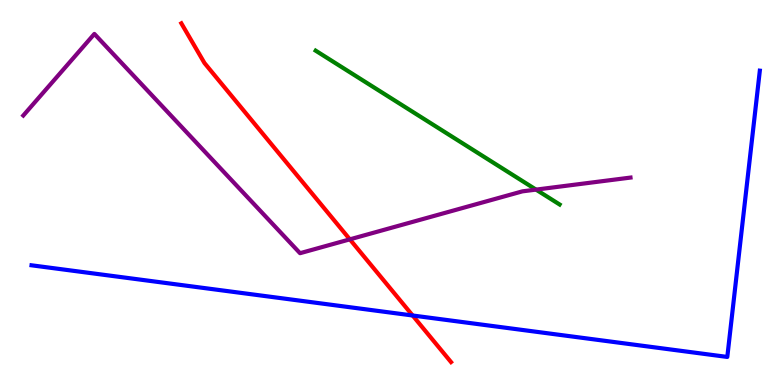[{'lines': ['blue', 'red'], 'intersections': [{'x': 5.32, 'y': 1.81}]}, {'lines': ['green', 'red'], 'intersections': []}, {'lines': ['purple', 'red'], 'intersections': [{'x': 4.51, 'y': 3.78}]}, {'lines': ['blue', 'green'], 'intersections': []}, {'lines': ['blue', 'purple'], 'intersections': []}, {'lines': ['green', 'purple'], 'intersections': [{'x': 6.92, 'y': 5.07}]}]